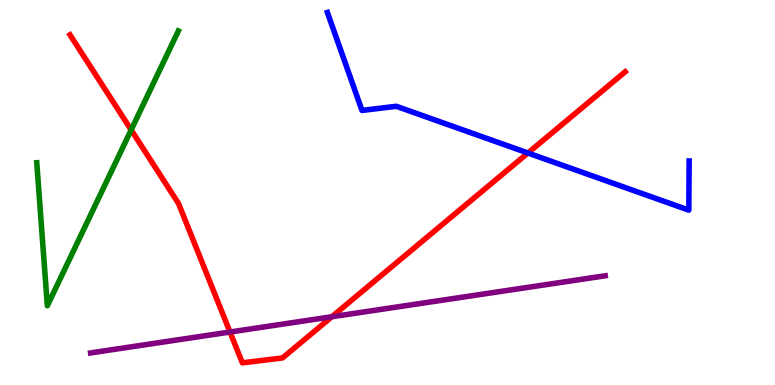[{'lines': ['blue', 'red'], 'intersections': [{'x': 6.81, 'y': 6.03}]}, {'lines': ['green', 'red'], 'intersections': [{'x': 1.69, 'y': 6.63}]}, {'lines': ['purple', 'red'], 'intersections': [{'x': 2.97, 'y': 1.38}, {'x': 4.28, 'y': 1.77}]}, {'lines': ['blue', 'green'], 'intersections': []}, {'lines': ['blue', 'purple'], 'intersections': []}, {'lines': ['green', 'purple'], 'intersections': []}]